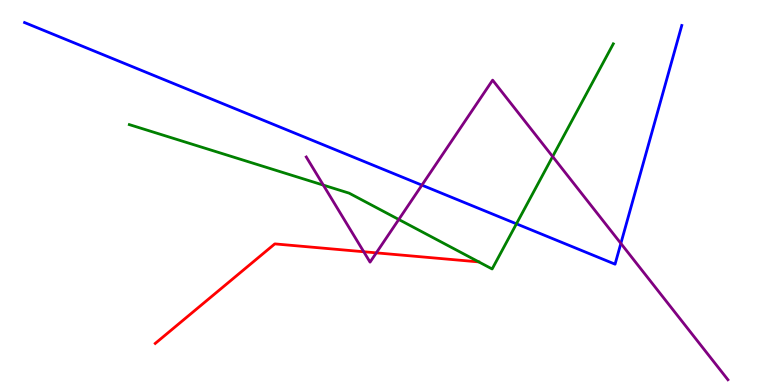[{'lines': ['blue', 'red'], 'intersections': []}, {'lines': ['green', 'red'], 'intersections': []}, {'lines': ['purple', 'red'], 'intersections': [{'x': 4.69, 'y': 3.46}, {'x': 4.86, 'y': 3.43}]}, {'lines': ['blue', 'green'], 'intersections': [{'x': 6.66, 'y': 4.19}]}, {'lines': ['blue', 'purple'], 'intersections': [{'x': 5.44, 'y': 5.19}, {'x': 8.01, 'y': 3.68}]}, {'lines': ['green', 'purple'], 'intersections': [{'x': 4.17, 'y': 5.19}, {'x': 5.15, 'y': 4.3}, {'x': 7.13, 'y': 5.93}]}]